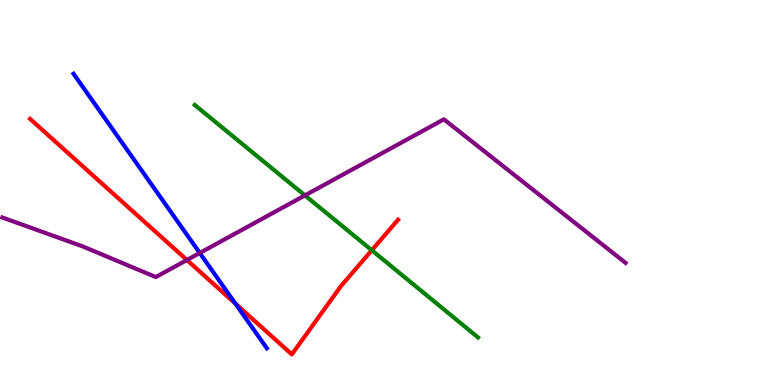[{'lines': ['blue', 'red'], 'intersections': [{'x': 3.04, 'y': 2.11}]}, {'lines': ['green', 'red'], 'intersections': [{'x': 4.8, 'y': 3.5}]}, {'lines': ['purple', 'red'], 'intersections': [{'x': 2.41, 'y': 3.25}]}, {'lines': ['blue', 'green'], 'intersections': []}, {'lines': ['blue', 'purple'], 'intersections': [{'x': 2.58, 'y': 3.43}]}, {'lines': ['green', 'purple'], 'intersections': [{'x': 3.93, 'y': 4.92}]}]